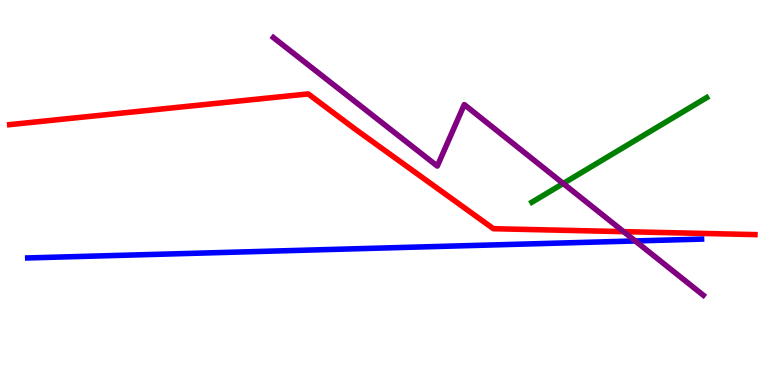[{'lines': ['blue', 'red'], 'intersections': []}, {'lines': ['green', 'red'], 'intersections': []}, {'lines': ['purple', 'red'], 'intersections': [{'x': 8.05, 'y': 3.98}]}, {'lines': ['blue', 'green'], 'intersections': []}, {'lines': ['blue', 'purple'], 'intersections': [{'x': 8.2, 'y': 3.74}]}, {'lines': ['green', 'purple'], 'intersections': [{'x': 7.27, 'y': 5.23}]}]